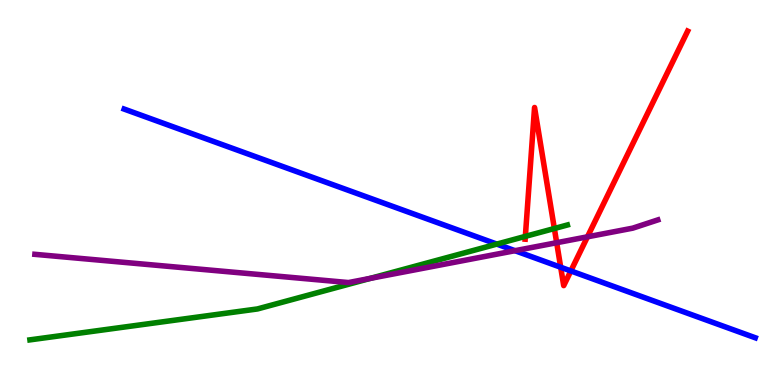[{'lines': ['blue', 'red'], 'intersections': [{'x': 7.23, 'y': 3.06}, {'x': 7.37, 'y': 2.96}]}, {'lines': ['green', 'red'], 'intersections': [{'x': 6.78, 'y': 3.86}, {'x': 7.15, 'y': 4.06}]}, {'lines': ['purple', 'red'], 'intersections': [{'x': 7.18, 'y': 3.7}, {'x': 7.58, 'y': 3.85}]}, {'lines': ['blue', 'green'], 'intersections': [{'x': 6.41, 'y': 3.66}]}, {'lines': ['blue', 'purple'], 'intersections': [{'x': 6.65, 'y': 3.49}]}, {'lines': ['green', 'purple'], 'intersections': [{'x': 4.78, 'y': 2.77}]}]